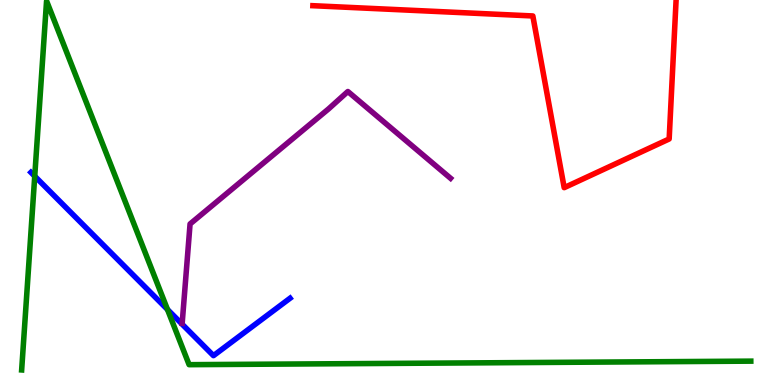[{'lines': ['blue', 'red'], 'intersections': []}, {'lines': ['green', 'red'], 'intersections': []}, {'lines': ['purple', 'red'], 'intersections': []}, {'lines': ['blue', 'green'], 'intersections': [{'x': 0.448, 'y': 5.42}, {'x': 2.16, 'y': 1.96}]}, {'lines': ['blue', 'purple'], 'intersections': []}, {'lines': ['green', 'purple'], 'intersections': []}]